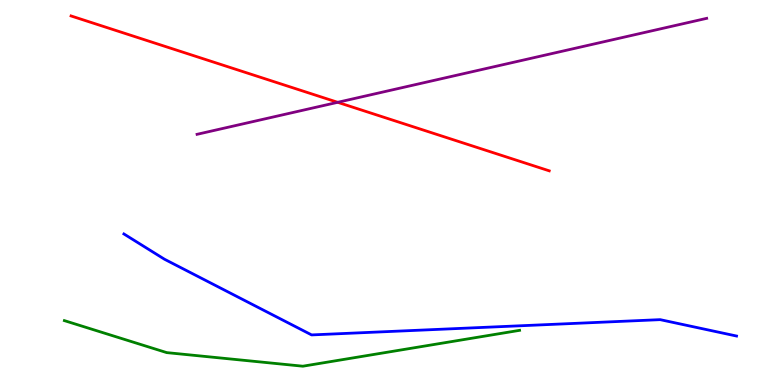[{'lines': ['blue', 'red'], 'intersections': []}, {'lines': ['green', 'red'], 'intersections': []}, {'lines': ['purple', 'red'], 'intersections': [{'x': 4.36, 'y': 7.34}]}, {'lines': ['blue', 'green'], 'intersections': []}, {'lines': ['blue', 'purple'], 'intersections': []}, {'lines': ['green', 'purple'], 'intersections': []}]